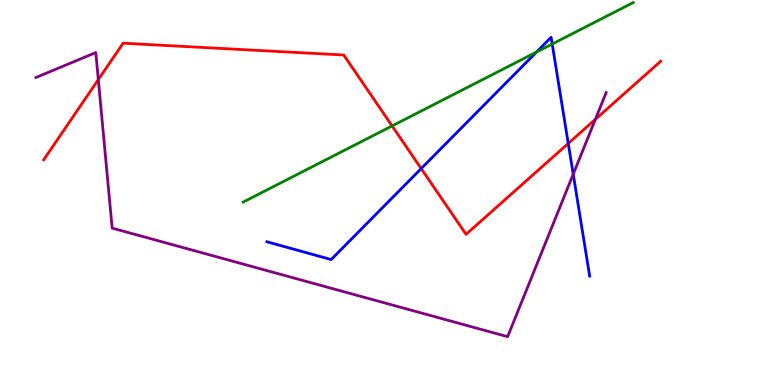[{'lines': ['blue', 'red'], 'intersections': [{'x': 5.43, 'y': 5.62}, {'x': 7.33, 'y': 6.27}]}, {'lines': ['green', 'red'], 'intersections': [{'x': 5.06, 'y': 6.73}]}, {'lines': ['purple', 'red'], 'intersections': [{'x': 1.27, 'y': 7.93}, {'x': 7.68, 'y': 6.9}]}, {'lines': ['blue', 'green'], 'intersections': [{'x': 6.92, 'y': 8.65}, {'x': 7.13, 'y': 8.86}]}, {'lines': ['blue', 'purple'], 'intersections': [{'x': 7.4, 'y': 5.48}]}, {'lines': ['green', 'purple'], 'intersections': []}]